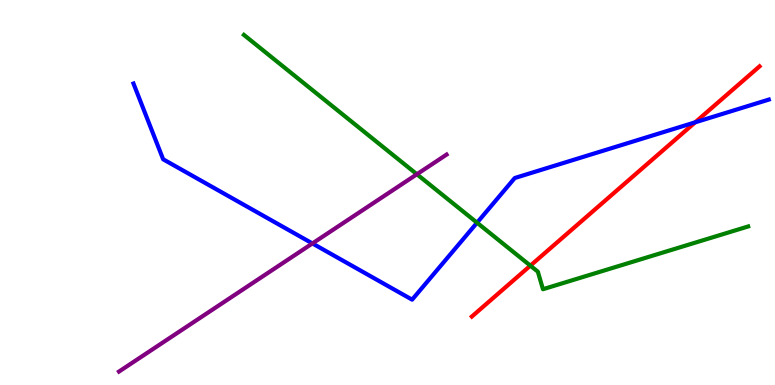[{'lines': ['blue', 'red'], 'intersections': [{'x': 8.97, 'y': 6.82}]}, {'lines': ['green', 'red'], 'intersections': [{'x': 6.84, 'y': 3.1}]}, {'lines': ['purple', 'red'], 'intersections': []}, {'lines': ['blue', 'green'], 'intersections': [{'x': 6.16, 'y': 4.22}]}, {'lines': ['blue', 'purple'], 'intersections': [{'x': 4.03, 'y': 3.68}]}, {'lines': ['green', 'purple'], 'intersections': [{'x': 5.38, 'y': 5.47}]}]